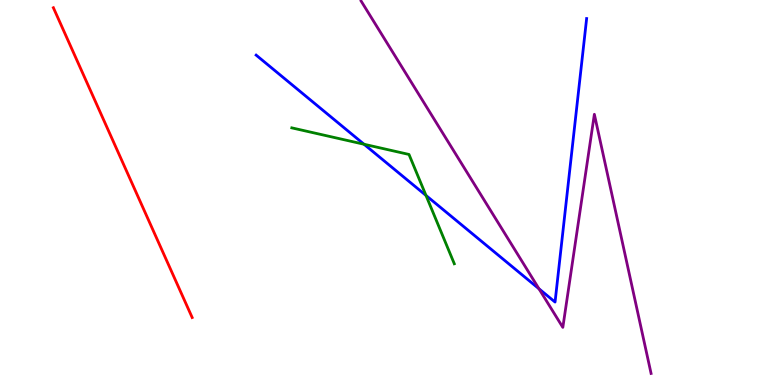[{'lines': ['blue', 'red'], 'intersections': []}, {'lines': ['green', 'red'], 'intersections': []}, {'lines': ['purple', 'red'], 'intersections': []}, {'lines': ['blue', 'green'], 'intersections': [{'x': 4.7, 'y': 6.25}, {'x': 5.5, 'y': 4.92}]}, {'lines': ['blue', 'purple'], 'intersections': [{'x': 6.95, 'y': 2.5}]}, {'lines': ['green', 'purple'], 'intersections': []}]